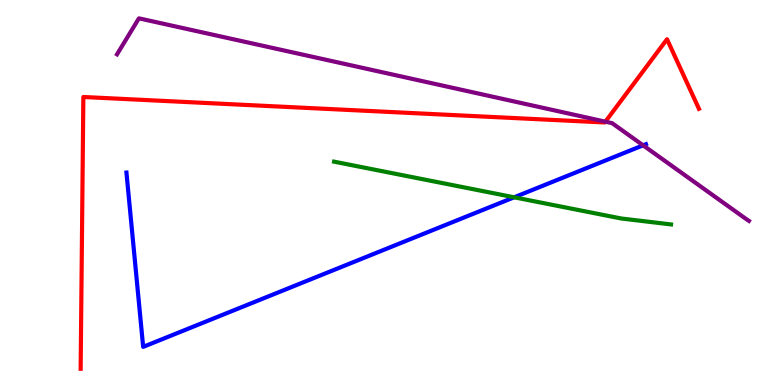[{'lines': ['blue', 'red'], 'intersections': []}, {'lines': ['green', 'red'], 'intersections': []}, {'lines': ['purple', 'red'], 'intersections': [{'x': 7.81, 'y': 6.84}]}, {'lines': ['blue', 'green'], 'intersections': [{'x': 6.63, 'y': 4.88}]}, {'lines': ['blue', 'purple'], 'intersections': [{'x': 8.3, 'y': 6.23}]}, {'lines': ['green', 'purple'], 'intersections': []}]